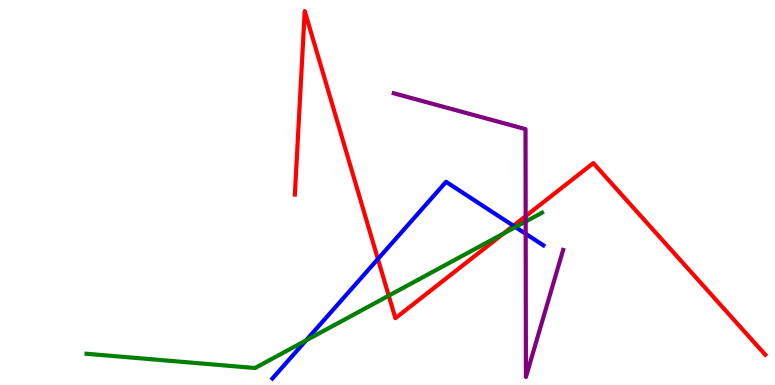[{'lines': ['blue', 'red'], 'intersections': [{'x': 4.88, 'y': 3.27}, {'x': 6.62, 'y': 4.14}]}, {'lines': ['green', 'red'], 'intersections': [{'x': 5.02, 'y': 2.32}, {'x': 6.49, 'y': 3.93}]}, {'lines': ['purple', 'red'], 'intersections': [{'x': 6.78, 'y': 4.39}]}, {'lines': ['blue', 'green'], 'intersections': [{'x': 3.95, 'y': 1.16}, {'x': 6.65, 'y': 4.1}]}, {'lines': ['blue', 'purple'], 'intersections': [{'x': 6.78, 'y': 3.93}]}, {'lines': ['green', 'purple'], 'intersections': [{'x': 6.78, 'y': 4.25}]}]